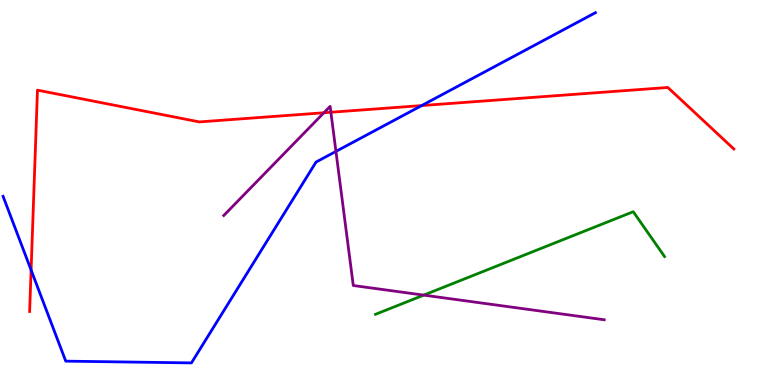[{'lines': ['blue', 'red'], 'intersections': [{'x': 0.401, 'y': 2.99}, {'x': 5.44, 'y': 7.26}]}, {'lines': ['green', 'red'], 'intersections': []}, {'lines': ['purple', 'red'], 'intersections': [{'x': 4.18, 'y': 7.07}, {'x': 4.27, 'y': 7.08}]}, {'lines': ['blue', 'green'], 'intersections': []}, {'lines': ['blue', 'purple'], 'intersections': [{'x': 4.33, 'y': 6.07}]}, {'lines': ['green', 'purple'], 'intersections': [{'x': 5.47, 'y': 2.33}]}]